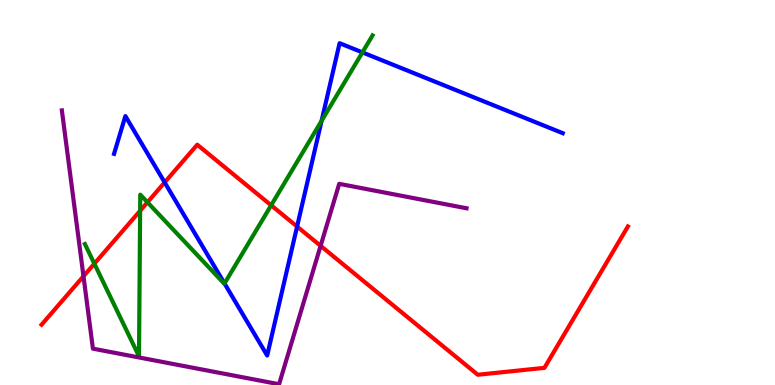[{'lines': ['blue', 'red'], 'intersections': [{'x': 2.12, 'y': 5.26}, {'x': 3.83, 'y': 4.12}]}, {'lines': ['green', 'red'], 'intersections': [{'x': 1.22, 'y': 3.15}, {'x': 1.81, 'y': 4.53}, {'x': 1.9, 'y': 4.75}, {'x': 3.5, 'y': 4.67}]}, {'lines': ['purple', 'red'], 'intersections': [{'x': 1.08, 'y': 2.82}, {'x': 4.14, 'y': 3.61}]}, {'lines': ['blue', 'green'], 'intersections': [{'x': 2.9, 'y': 2.64}, {'x': 4.15, 'y': 6.86}, {'x': 4.68, 'y': 8.64}]}, {'lines': ['blue', 'purple'], 'intersections': []}, {'lines': ['green', 'purple'], 'intersections': []}]